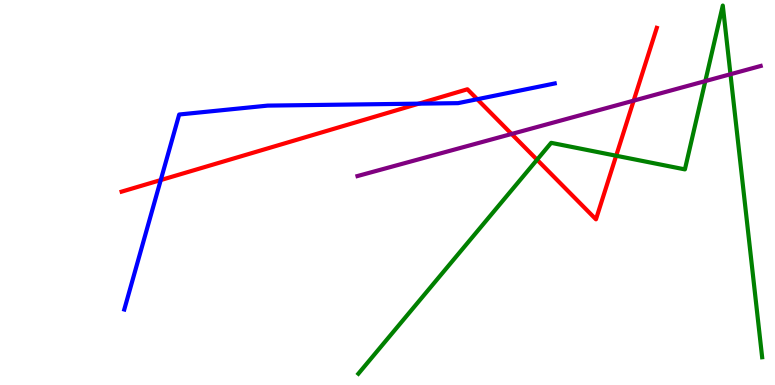[{'lines': ['blue', 'red'], 'intersections': [{'x': 2.07, 'y': 5.32}, {'x': 5.4, 'y': 7.31}, {'x': 6.16, 'y': 7.42}]}, {'lines': ['green', 'red'], 'intersections': [{'x': 6.93, 'y': 5.85}, {'x': 7.95, 'y': 5.95}]}, {'lines': ['purple', 'red'], 'intersections': [{'x': 6.6, 'y': 6.52}, {'x': 8.18, 'y': 7.39}]}, {'lines': ['blue', 'green'], 'intersections': []}, {'lines': ['blue', 'purple'], 'intersections': []}, {'lines': ['green', 'purple'], 'intersections': [{'x': 9.1, 'y': 7.89}, {'x': 9.43, 'y': 8.07}]}]